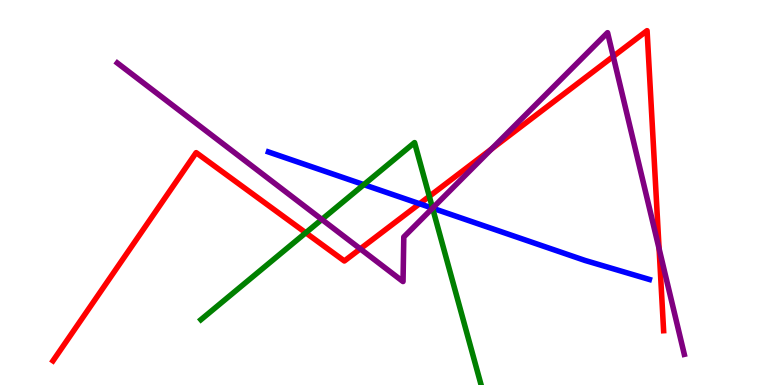[{'lines': ['blue', 'red'], 'intersections': [{'x': 5.41, 'y': 4.71}]}, {'lines': ['green', 'red'], 'intersections': [{'x': 3.95, 'y': 3.95}, {'x': 5.54, 'y': 4.9}]}, {'lines': ['purple', 'red'], 'intersections': [{'x': 4.65, 'y': 3.54}, {'x': 6.34, 'y': 6.13}, {'x': 7.91, 'y': 8.53}, {'x': 8.5, 'y': 3.54}]}, {'lines': ['blue', 'green'], 'intersections': [{'x': 4.69, 'y': 5.2}, {'x': 5.58, 'y': 4.59}]}, {'lines': ['blue', 'purple'], 'intersections': [{'x': 5.58, 'y': 4.59}]}, {'lines': ['green', 'purple'], 'intersections': [{'x': 4.15, 'y': 4.3}, {'x': 5.58, 'y': 4.59}]}]